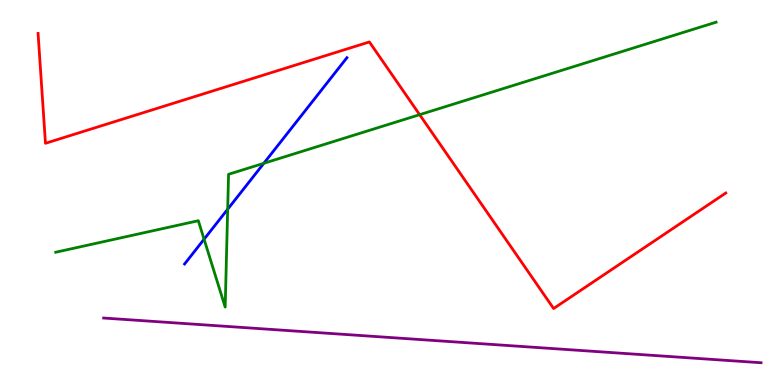[{'lines': ['blue', 'red'], 'intersections': []}, {'lines': ['green', 'red'], 'intersections': [{'x': 5.41, 'y': 7.02}]}, {'lines': ['purple', 'red'], 'intersections': []}, {'lines': ['blue', 'green'], 'intersections': [{'x': 2.63, 'y': 3.79}, {'x': 2.94, 'y': 4.57}, {'x': 3.4, 'y': 5.76}]}, {'lines': ['blue', 'purple'], 'intersections': []}, {'lines': ['green', 'purple'], 'intersections': []}]